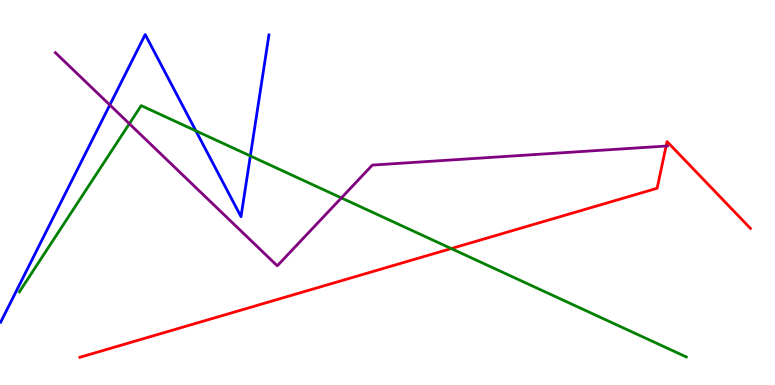[{'lines': ['blue', 'red'], 'intersections': []}, {'lines': ['green', 'red'], 'intersections': [{'x': 5.82, 'y': 3.54}]}, {'lines': ['purple', 'red'], 'intersections': [{'x': 8.59, 'y': 6.21}]}, {'lines': ['blue', 'green'], 'intersections': [{'x': 2.53, 'y': 6.6}, {'x': 3.23, 'y': 5.95}]}, {'lines': ['blue', 'purple'], 'intersections': [{'x': 1.42, 'y': 7.27}]}, {'lines': ['green', 'purple'], 'intersections': [{'x': 1.67, 'y': 6.79}, {'x': 4.4, 'y': 4.86}]}]